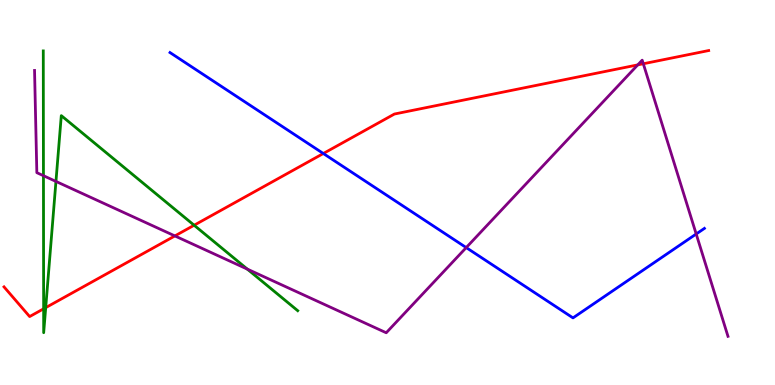[{'lines': ['blue', 'red'], 'intersections': [{'x': 4.17, 'y': 6.01}]}, {'lines': ['green', 'red'], 'intersections': [{'x': 0.563, 'y': 1.98}, {'x': 0.59, 'y': 2.01}, {'x': 2.5, 'y': 4.15}]}, {'lines': ['purple', 'red'], 'intersections': [{'x': 2.26, 'y': 3.87}, {'x': 8.23, 'y': 8.31}, {'x': 8.3, 'y': 8.34}]}, {'lines': ['blue', 'green'], 'intersections': []}, {'lines': ['blue', 'purple'], 'intersections': [{'x': 6.02, 'y': 3.57}, {'x': 8.98, 'y': 3.92}]}, {'lines': ['green', 'purple'], 'intersections': [{'x': 0.561, 'y': 5.44}, {'x': 0.722, 'y': 5.29}, {'x': 3.19, 'y': 3.01}]}]